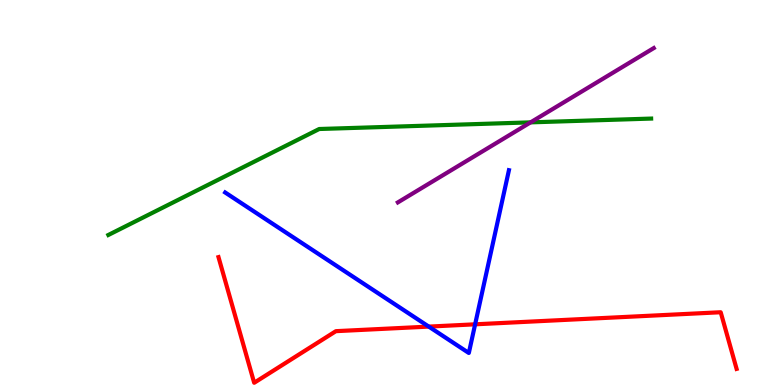[{'lines': ['blue', 'red'], 'intersections': [{'x': 5.53, 'y': 1.52}, {'x': 6.13, 'y': 1.58}]}, {'lines': ['green', 'red'], 'intersections': []}, {'lines': ['purple', 'red'], 'intersections': []}, {'lines': ['blue', 'green'], 'intersections': []}, {'lines': ['blue', 'purple'], 'intersections': []}, {'lines': ['green', 'purple'], 'intersections': [{'x': 6.85, 'y': 6.82}]}]